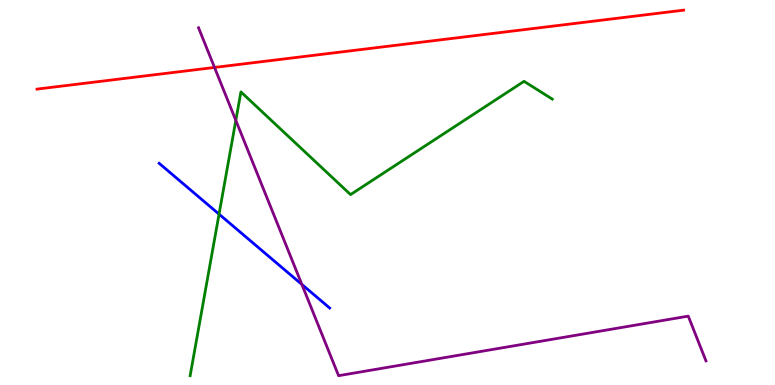[{'lines': ['blue', 'red'], 'intersections': []}, {'lines': ['green', 'red'], 'intersections': []}, {'lines': ['purple', 'red'], 'intersections': [{'x': 2.77, 'y': 8.25}]}, {'lines': ['blue', 'green'], 'intersections': [{'x': 2.83, 'y': 4.44}]}, {'lines': ['blue', 'purple'], 'intersections': [{'x': 3.9, 'y': 2.61}]}, {'lines': ['green', 'purple'], 'intersections': [{'x': 3.04, 'y': 6.87}]}]